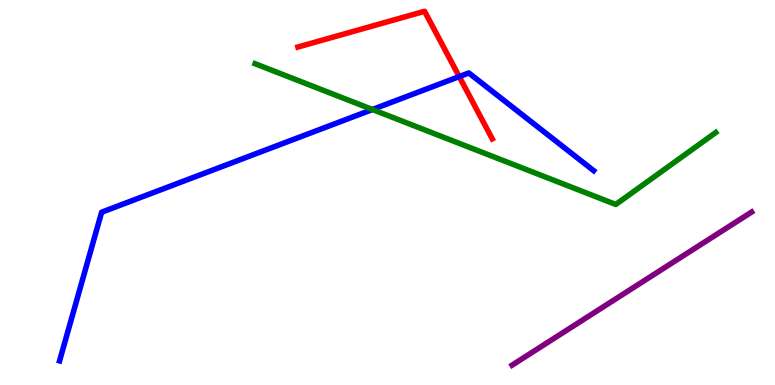[{'lines': ['blue', 'red'], 'intersections': [{'x': 5.93, 'y': 8.01}]}, {'lines': ['green', 'red'], 'intersections': []}, {'lines': ['purple', 'red'], 'intersections': []}, {'lines': ['blue', 'green'], 'intersections': [{'x': 4.81, 'y': 7.16}]}, {'lines': ['blue', 'purple'], 'intersections': []}, {'lines': ['green', 'purple'], 'intersections': []}]